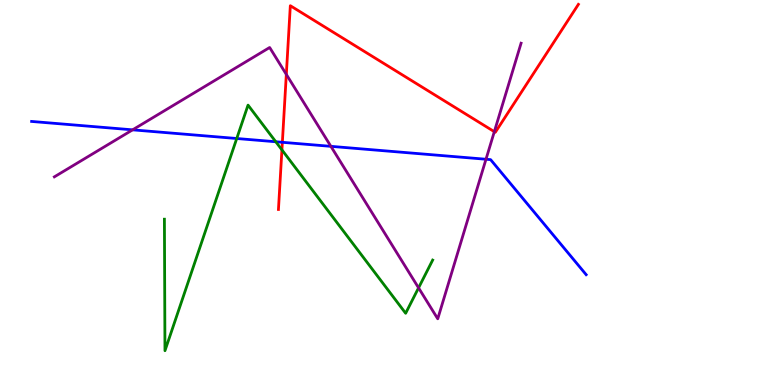[{'lines': ['blue', 'red'], 'intersections': [{'x': 3.64, 'y': 6.3}]}, {'lines': ['green', 'red'], 'intersections': [{'x': 3.64, 'y': 6.11}]}, {'lines': ['purple', 'red'], 'intersections': [{'x': 3.69, 'y': 8.07}, {'x': 6.38, 'y': 6.58}]}, {'lines': ['blue', 'green'], 'intersections': [{'x': 3.05, 'y': 6.4}, {'x': 3.56, 'y': 6.32}]}, {'lines': ['blue', 'purple'], 'intersections': [{'x': 1.71, 'y': 6.63}, {'x': 4.27, 'y': 6.2}, {'x': 6.27, 'y': 5.86}]}, {'lines': ['green', 'purple'], 'intersections': [{'x': 5.4, 'y': 2.52}]}]